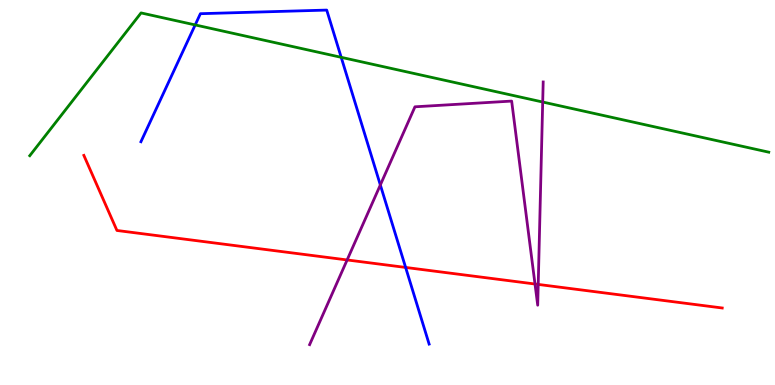[{'lines': ['blue', 'red'], 'intersections': [{'x': 5.23, 'y': 3.05}]}, {'lines': ['green', 'red'], 'intersections': []}, {'lines': ['purple', 'red'], 'intersections': [{'x': 4.48, 'y': 3.25}, {'x': 6.9, 'y': 2.62}, {'x': 6.94, 'y': 2.61}]}, {'lines': ['blue', 'green'], 'intersections': [{'x': 2.52, 'y': 9.35}, {'x': 4.4, 'y': 8.51}]}, {'lines': ['blue', 'purple'], 'intersections': [{'x': 4.91, 'y': 5.2}]}, {'lines': ['green', 'purple'], 'intersections': [{'x': 7.0, 'y': 7.35}]}]